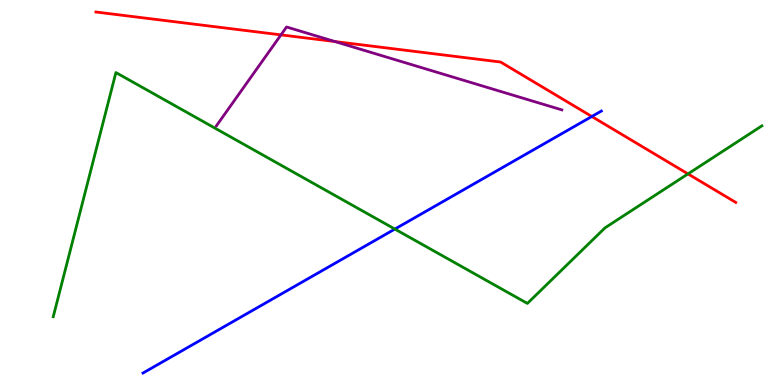[{'lines': ['blue', 'red'], 'intersections': [{'x': 7.64, 'y': 6.97}]}, {'lines': ['green', 'red'], 'intersections': [{'x': 8.88, 'y': 5.48}]}, {'lines': ['purple', 'red'], 'intersections': [{'x': 3.63, 'y': 9.09}, {'x': 4.32, 'y': 8.92}]}, {'lines': ['blue', 'green'], 'intersections': [{'x': 5.1, 'y': 4.05}]}, {'lines': ['blue', 'purple'], 'intersections': []}, {'lines': ['green', 'purple'], 'intersections': []}]